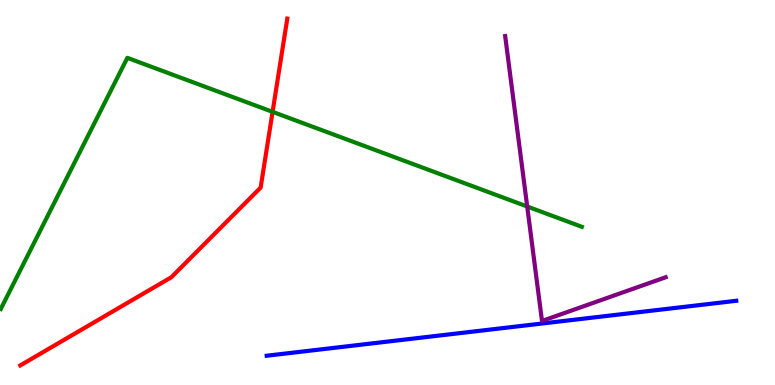[{'lines': ['blue', 'red'], 'intersections': []}, {'lines': ['green', 'red'], 'intersections': [{'x': 3.52, 'y': 7.09}]}, {'lines': ['purple', 'red'], 'intersections': []}, {'lines': ['blue', 'green'], 'intersections': []}, {'lines': ['blue', 'purple'], 'intersections': []}, {'lines': ['green', 'purple'], 'intersections': [{'x': 6.8, 'y': 4.64}]}]